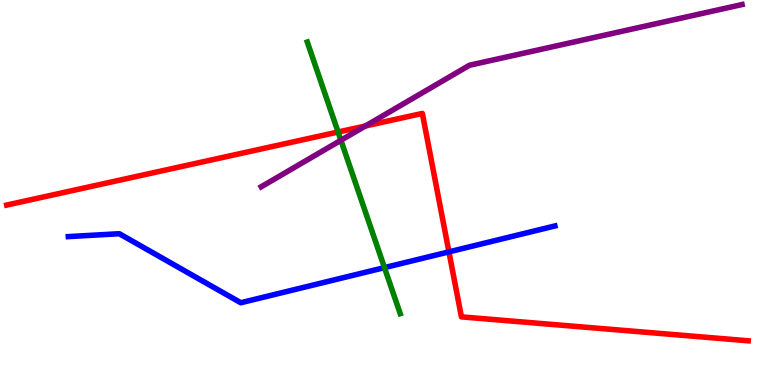[{'lines': ['blue', 'red'], 'intersections': [{'x': 5.79, 'y': 3.46}]}, {'lines': ['green', 'red'], 'intersections': [{'x': 4.36, 'y': 6.57}]}, {'lines': ['purple', 'red'], 'intersections': [{'x': 4.71, 'y': 6.73}]}, {'lines': ['blue', 'green'], 'intersections': [{'x': 4.96, 'y': 3.05}]}, {'lines': ['blue', 'purple'], 'intersections': []}, {'lines': ['green', 'purple'], 'intersections': [{'x': 4.4, 'y': 6.36}]}]